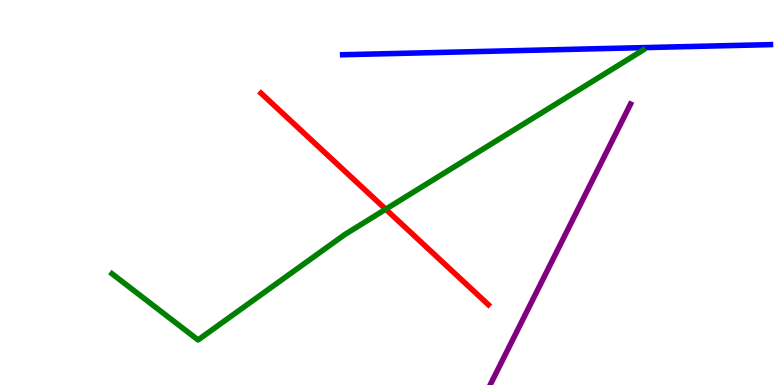[{'lines': ['blue', 'red'], 'intersections': []}, {'lines': ['green', 'red'], 'intersections': [{'x': 4.98, 'y': 4.57}]}, {'lines': ['purple', 'red'], 'intersections': []}, {'lines': ['blue', 'green'], 'intersections': []}, {'lines': ['blue', 'purple'], 'intersections': []}, {'lines': ['green', 'purple'], 'intersections': []}]